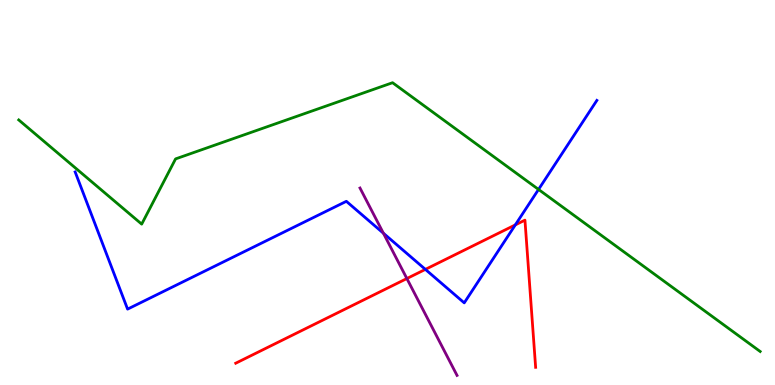[{'lines': ['blue', 'red'], 'intersections': [{'x': 5.49, 'y': 3.0}, {'x': 6.65, 'y': 4.16}]}, {'lines': ['green', 'red'], 'intersections': []}, {'lines': ['purple', 'red'], 'intersections': [{'x': 5.25, 'y': 2.77}]}, {'lines': ['blue', 'green'], 'intersections': [{'x': 6.95, 'y': 5.08}]}, {'lines': ['blue', 'purple'], 'intersections': [{'x': 4.95, 'y': 3.94}]}, {'lines': ['green', 'purple'], 'intersections': []}]